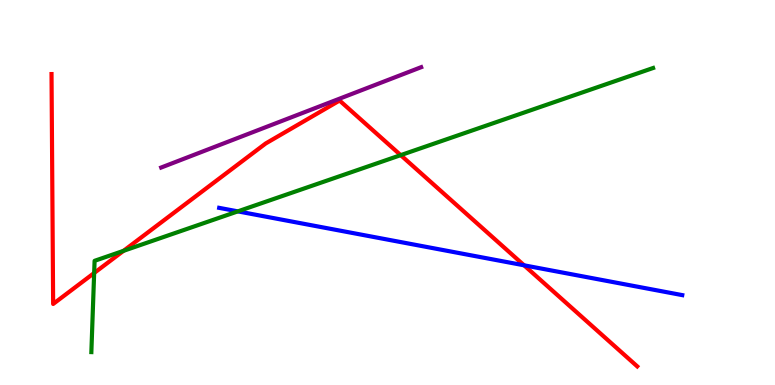[{'lines': ['blue', 'red'], 'intersections': [{'x': 6.76, 'y': 3.11}]}, {'lines': ['green', 'red'], 'intersections': [{'x': 1.21, 'y': 2.91}, {'x': 1.59, 'y': 3.48}, {'x': 5.17, 'y': 5.97}]}, {'lines': ['purple', 'red'], 'intersections': []}, {'lines': ['blue', 'green'], 'intersections': [{'x': 3.07, 'y': 4.51}]}, {'lines': ['blue', 'purple'], 'intersections': []}, {'lines': ['green', 'purple'], 'intersections': []}]